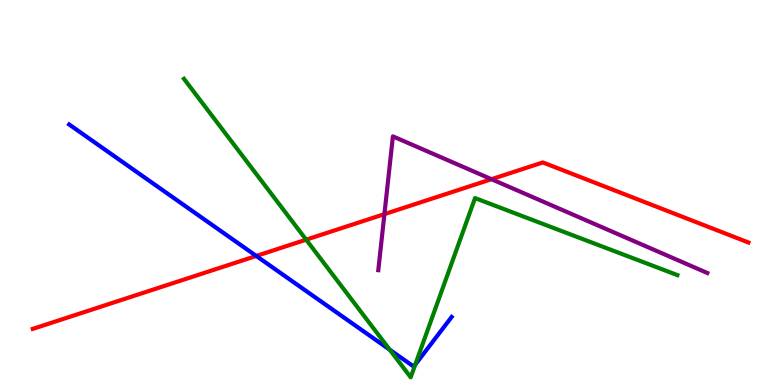[{'lines': ['blue', 'red'], 'intersections': [{'x': 3.31, 'y': 3.35}]}, {'lines': ['green', 'red'], 'intersections': [{'x': 3.95, 'y': 3.77}]}, {'lines': ['purple', 'red'], 'intersections': [{'x': 4.96, 'y': 4.44}, {'x': 6.34, 'y': 5.35}]}, {'lines': ['blue', 'green'], 'intersections': [{'x': 5.03, 'y': 0.916}, {'x': 5.36, 'y': 0.529}]}, {'lines': ['blue', 'purple'], 'intersections': []}, {'lines': ['green', 'purple'], 'intersections': []}]